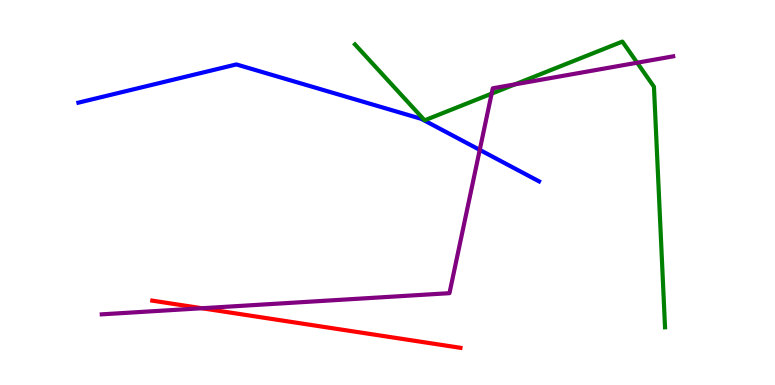[{'lines': ['blue', 'red'], 'intersections': []}, {'lines': ['green', 'red'], 'intersections': []}, {'lines': ['purple', 'red'], 'intersections': [{'x': 2.61, 'y': 1.99}]}, {'lines': ['blue', 'green'], 'intersections': []}, {'lines': ['blue', 'purple'], 'intersections': [{'x': 6.19, 'y': 6.11}]}, {'lines': ['green', 'purple'], 'intersections': [{'x': 6.34, 'y': 7.57}, {'x': 6.64, 'y': 7.81}, {'x': 8.22, 'y': 8.37}]}]